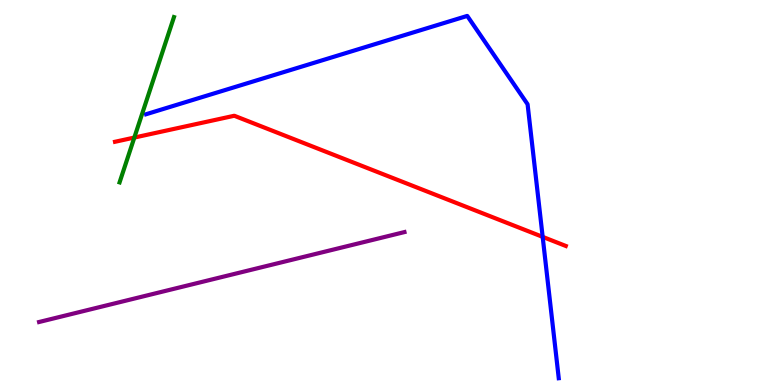[{'lines': ['blue', 'red'], 'intersections': [{'x': 7.0, 'y': 3.85}]}, {'lines': ['green', 'red'], 'intersections': [{'x': 1.73, 'y': 6.43}]}, {'lines': ['purple', 'red'], 'intersections': []}, {'lines': ['blue', 'green'], 'intersections': []}, {'lines': ['blue', 'purple'], 'intersections': []}, {'lines': ['green', 'purple'], 'intersections': []}]